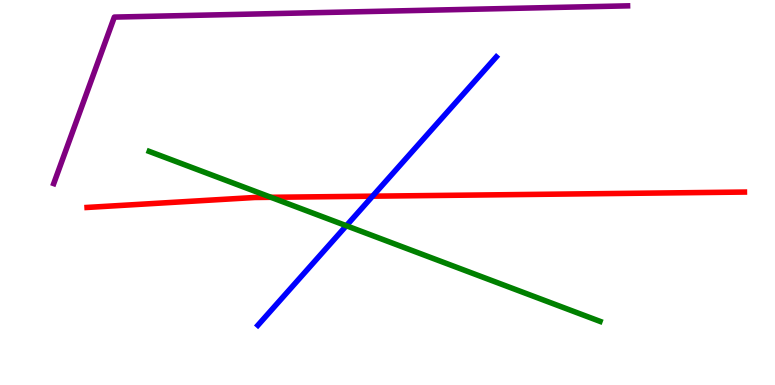[{'lines': ['blue', 'red'], 'intersections': [{'x': 4.81, 'y': 4.9}]}, {'lines': ['green', 'red'], 'intersections': [{'x': 3.5, 'y': 4.88}]}, {'lines': ['purple', 'red'], 'intersections': []}, {'lines': ['blue', 'green'], 'intersections': [{'x': 4.47, 'y': 4.14}]}, {'lines': ['blue', 'purple'], 'intersections': []}, {'lines': ['green', 'purple'], 'intersections': []}]